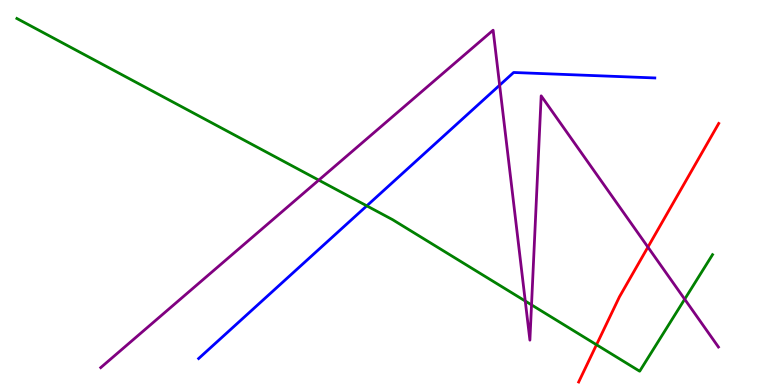[{'lines': ['blue', 'red'], 'intersections': []}, {'lines': ['green', 'red'], 'intersections': [{'x': 7.7, 'y': 1.05}]}, {'lines': ['purple', 'red'], 'intersections': [{'x': 8.36, 'y': 3.58}]}, {'lines': ['blue', 'green'], 'intersections': [{'x': 4.73, 'y': 4.65}]}, {'lines': ['blue', 'purple'], 'intersections': [{'x': 6.45, 'y': 7.79}]}, {'lines': ['green', 'purple'], 'intersections': [{'x': 4.11, 'y': 5.32}, {'x': 6.78, 'y': 2.18}, {'x': 6.86, 'y': 2.08}, {'x': 8.83, 'y': 2.23}]}]